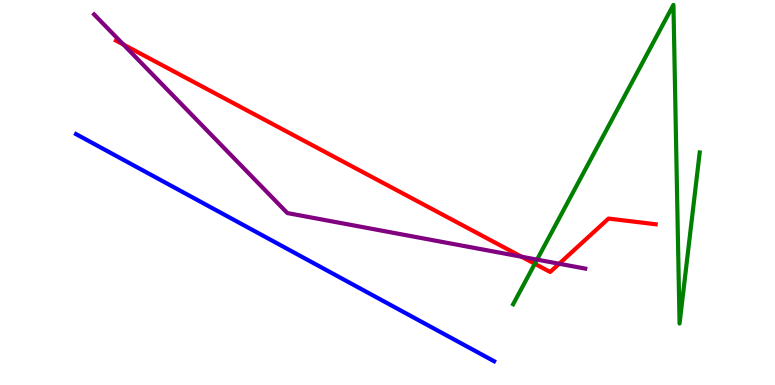[{'lines': ['blue', 'red'], 'intersections': []}, {'lines': ['green', 'red'], 'intersections': [{'x': 6.9, 'y': 3.15}]}, {'lines': ['purple', 'red'], 'intersections': [{'x': 1.59, 'y': 8.84}, {'x': 6.73, 'y': 3.33}, {'x': 7.22, 'y': 3.15}]}, {'lines': ['blue', 'green'], 'intersections': []}, {'lines': ['blue', 'purple'], 'intersections': []}, {'lines': ['green', 'purple'], 'intersections': [{'x': 6.93, 'y': 3.26}]}]